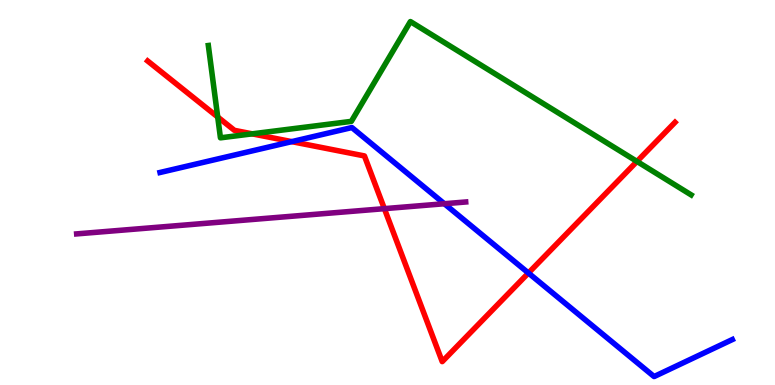[{'lines': ['blue', 'red'], 'intersections': [{'x': 3.76, 'y': 6.32}, {'x': 6.82, 'y': 2.91}]}, {'lines': ['green', 'red'], 'intersections': [{'x': 2.81, 'y': 6.96}, {'x': 3.25, 'y': 6.52}, {'x': 8.22, 'y': 5.81}]}, {'lines': ['purple', 'red'], 'intersections': [{'x': 4.96, 'y': 4.58}]}, {'lines': ['blue', 'green'], 'intersections': []}, {'lines': ['blue', 'purple'], 'intersections': [{'x': 5.73, 'y': 4.71}]}, {'lines': ['green', 'purple'], 'intersections': []}]